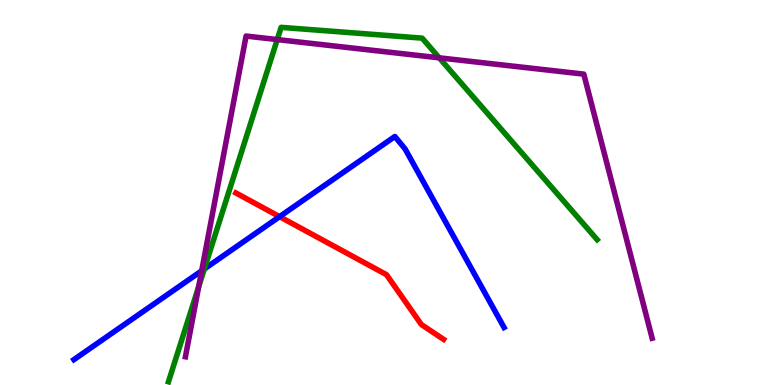[{'lines': ['blue', 'red'], 'intersections': [{'x': 3.61, 'y': 4.37}]}, {'lines': ['green', 'red'], 'intersections': []}, {'lines': ['purple', 'red'], 'intersections': []}, {'lines': ['blue', 'green'], 'intersections': [{'x': 2.64, 'y': 3.01}]}, {'lines': ['blue', 'purple'], 'intersections': [{'x': 2.6, 'y': 2.97}]}, {'lines': ['green', 'purple'], 'intersections': [{'x': 2.56, 'y': 2.55}, {'x': 3.58, 'y': 8.97}, {'x': 5.67, 'y': 8.5}]}]